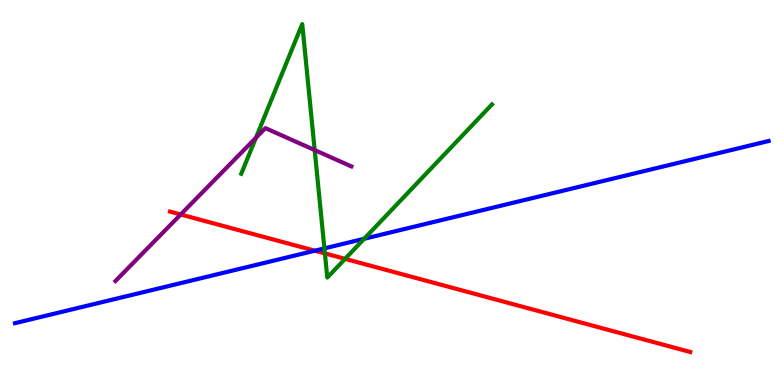[{'lines': ['blue', 'red'], 'intersections': [{'x': 4.06, 'y': 3.49}]}, {'lines': ['green', 'red'], 'intersections': [{'x': 4.19, 'y': 3.42}, {'x': 4.45, 'y': 3.28}]}, {'lines': ['purple', 'red'], 'intersections': [{'x': 2.33, 'y': 4.43}]}, {'lines': ['blue', 'green'], 'intersections': [{'x': 4.19, 'y': 3.55}, {'x': 4.7, 'y': 3.8}]}, {'lines': ['blue', 'purple'], 'intersections': []}, {'lines': ['green', 'purple'], 'intersections': [{'x': 3.3, 'y': 6.42}, {'x': 4.06, 'y': 6.1}]}]